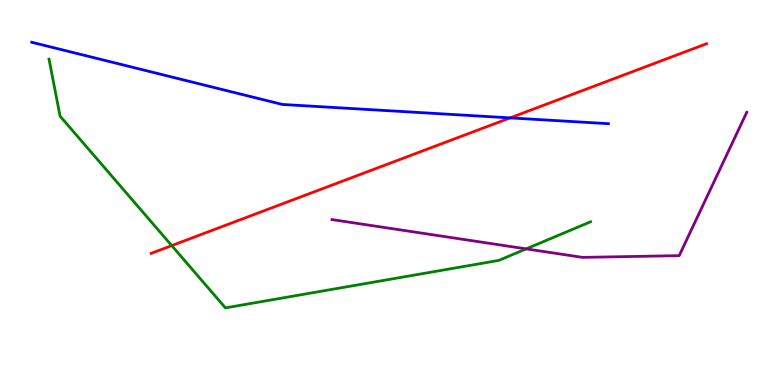[{'lines': ['blue', 'red'], 'intersections': [{'x': 6.58, 'y': 6.94}]}, {'lines': ['green', 'red'], 'intersections': [{'x': 2.22, 'y': 3.62}]}, {'lines': ['purple', 'red'], 'intersections': []}, {'lines': ['blue', 'green'], 'intersections': []}, {'lines': ['blue', 'purple'], 'intersections': []}, {'lines': ['green', 'purple'], 'intersections': [{'x': 6.79, 'y': 3.54}]}]